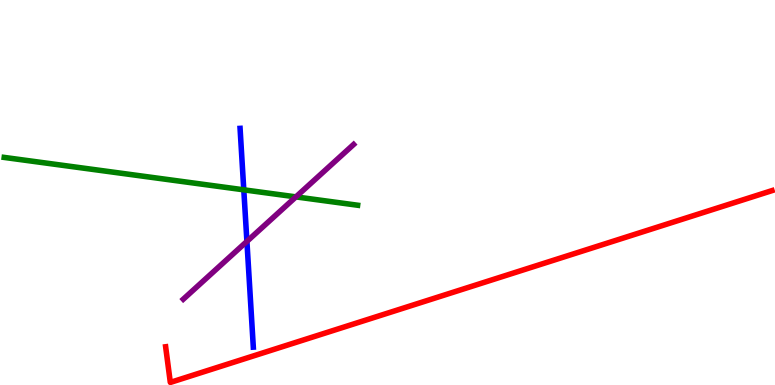[{'lines': ['blue', 'red'], 'intersections': []}, {'lines': ['green', 'red'], 'intersections': []}, {'lines': ['purple', 'red'], 'intersections': []}, {'lines': ['blue', 'green'], 'intersections': [{'x': 3.15, 'y': 5.07}]}, {'lines': ['blue', 'purple'], 'intersections': [{'x': 3.19, 'y': 3.73}]}, {'lines': ['green', 'purple'], 'intersections': [{'x': 3.82, 'y': 4.89}]}]